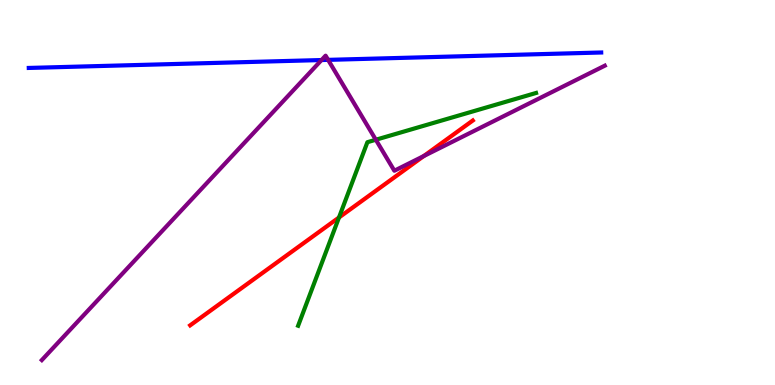[{'lines': ['blue', 'red'], 'intersections': []}, {'lines': ['green', 'red'], 'intersections': [{'x': 4.37, 'y': 4.35}]}, {'lines': ['purple', 'red'], 'intersections': [{'x': 5.47, 'y': 5.95}]}, {'lines': ['blue', 'green'], 'intersections': []}, {'lines': ['blue', 'purple'], 'intersections': [{'x': 4.15, 'y': 8.44}, {'x': 4.23, 'y': 8.45}]}, {'lines': ['green', 'purple'], 'intersections': [{'x': 4.85, 'y': 6.37}]}]